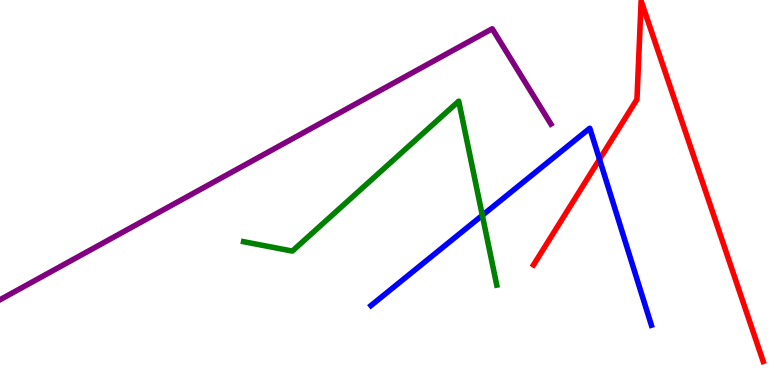[{'lines': ['blue', 'red'], 'intersections': [{'x': 7.74, 'y': 5.86}]}, {'lines': ['green', 'red'], 'intersections': []}, {'lines': ['purple', 'red'], 'intersections': []}, {'lines': ['blue', 'green'], 'intersections': [{'x': 6.22, 'y': 4.41}]}, {'lines': ['blue', 'purple'], 'intersections': []}, {'lines': ['green', 'purple'], 'intersections': []}]